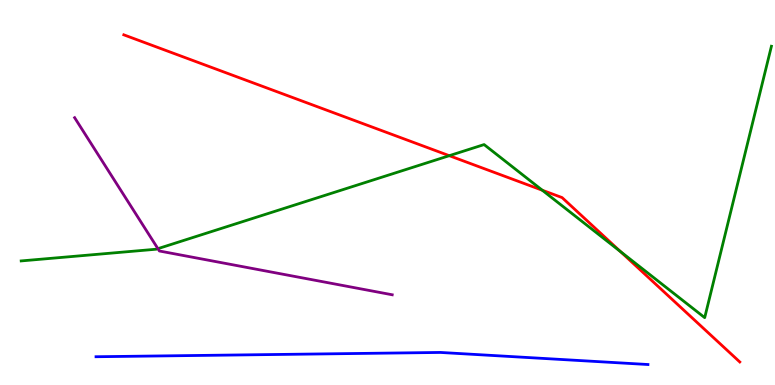[{'lines': ['blue', 'red'], 'intersections': []}, {'lines': ['green', 'red'], 'intersections': [{'x': 5.8, 'y': 5.96}, {'x': 7.0, 'y': 5.06}, {'x': 8.0, 'y': 3.47}]}, {'lines': ['purple', 'red'], 'intersections': []}, {'lines': ['blue', 'green'], 'intersections': []}, {'lines': ['blue', 'purple'], 'intersections': []}, {'lines': ['green', 'purple'], 'intersections': [{'x': 2.04, 'y': 3.54}]}]